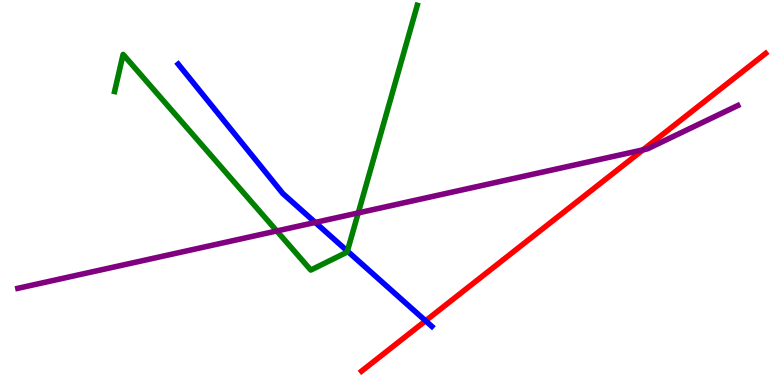[{'lines': ['blue', 'red'], 'intersections': [{'x': 5.49, 'y': 1.67}]}, {'lines': ['green', 'red'], 'intersections': []}, {'lines': ['purple', 'red'], 'intersections': [{'x': 8.3, 'y': 6.11}]}, {'lines': ['blue', 'green'], 'intersections': [{'x': 4.48, 'y': 3.48}]}, {'lines': ['blue', 'purple'], 'intersections': [{'x': 4.07, 'y': 4.22}]}, {'lines': ['green', 'purple'], 'intersections': [{'x': 3.57, 'y': 4.0}, {'x': 4.62, 'y': 4.47}]}]